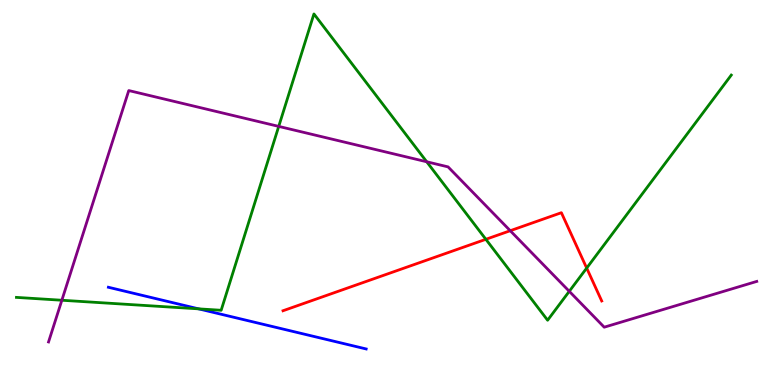[{'lines': ['blue', 'red'], 'intersections': []}, {'lines': ['green', 'red'], 'intersections': [{'x': 6.27, 'y': 3.78}, {'x': 7.57, 'y': 3.04}]}, {'lines': ['purple', 'red'], 'intersections': [{'x': 6.58, 'y': 4.01}]}, {'lines': ['blue', 'green'], 'intersections': [{'x': 2.56, 'y': 1.98}]}, {'lines': ['blue', 'purple'], 'intersections': []}, {'lines': ['green', 'purple'], 'intersections': [{'x': 0.798, 'y': 2.2}, {'x': 3.6, 'y': 6.72}, {'x': 5.51, 'y': 5.8}, {'x': 7.35, 'y': 2.43}]}]